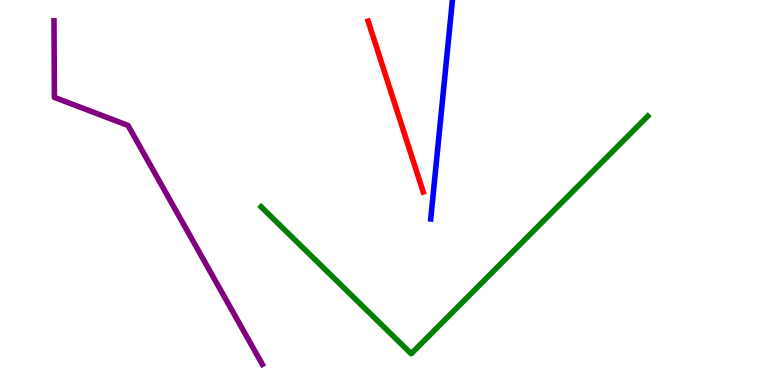[{'lines': ['blue', 'red'], 'intersections': []}, {'lines': ['green', 'red'], 'intersections': []}, {'lines': ['purple', 'red'], 'intersections': []}, {'lines': ['blue', 'green'], 'intersections': []}, {'lines': ['blue', 'purple'], 'intersections': []}, {'lines': ['green', 'purple'], 'intersections': []}]